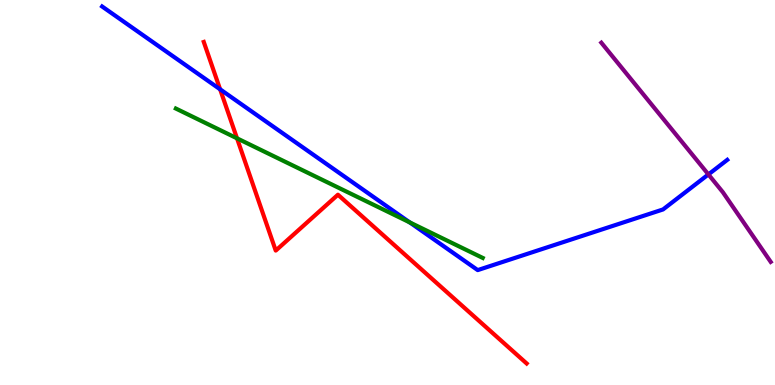[{'lines': ['blue', 'red'], 'intersections': [{'x': 2.84, 'y': 7.68}]}, {'lines': ['green', 'red'], 'intersections': [{'x': 3.06, 'y': 6.41}]}, {'lines': ['purple', 'red'], 'intersections': []}, {'lines': ['blue', 'green'], 'intersections': [{'x': 5.29, 'y': 4.22}]}, {'lines': ['blue', 'purple'], 'intersections': [{'x': 9.14, 'y': 5.47}]}, {'lines': ['green', 'purple'], 'intersections': []}]